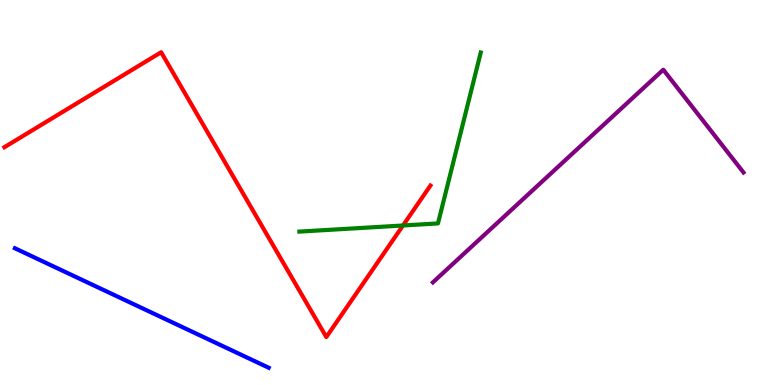[{'lines': ['blue', 'red'], 'intersections': []}, {'lines': ['green', 'red'], 'intersections': [{'x': 5.2, 'y': 4.14}]}, {'lines': ['purple', 'red'], 'intersections': []}, {'lines': ['blue', 'green'], 'intersections': []}, {'lines': ['blue', 'purple'], 'intersections': []}, {'lines': ['green', 'purple'], 'intersections': []}]